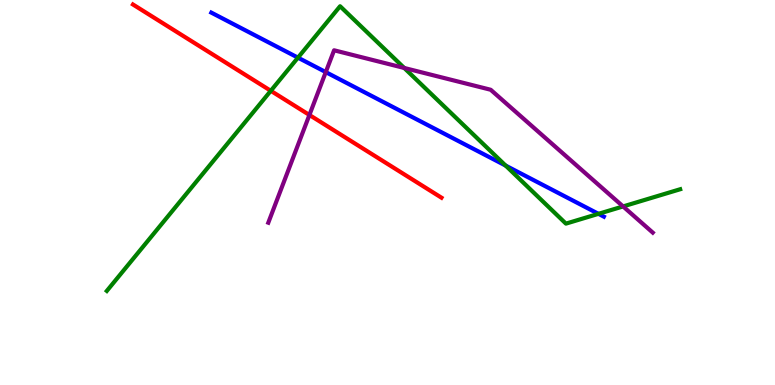[{'lines': ['blue', 'red'], 'intersections': []}, {'lines': ['green', 'red'], 'intersections': [{'x': 3.49, 'y': 7.64}]}, {'lines': ['purple', 'red'], 'intersections': [{'x': 3.99, 'y': 7.01}]}, {'lines': ['blue', 'green'], 'intersections': [{'x': 3.84, 'y': 8.5}, {'x': 6.52, 'y': 5.7}, {'x': 7.72, 'y': 4.45}]}, {'lines': ['blue', 'purple'], 'intersections': [{'x': 4.2, 'y': 8.13}]}, {'lines': ['green', 'purple'], 'intersections': [{'x': 5.22, 'y': 8.23}, {'x': 8.04, 'y': 4.64}]}]